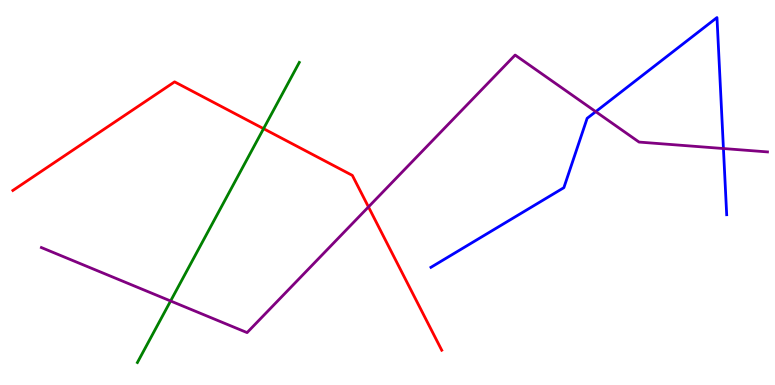[{'lines': ['blue', 'red'], 'intersections': []}, {'lines': ['green', 'red'], 'intersections': [{'x': 3.4, 'y': 6.66}]}, {'lines': ['purple', 'red'], 'intersections': [{'x': 4.75, 'y': 4.63}]}, {'lines': ['blue', 'green'], 'intersections': []}, {'lines': ['blue', 'purple'], 'intersections': [{'x': 7.69, 'y': 7.1}, {'x': 9.33, 'y': 6.14}]}, {'lines': ['green', 'purple'], 'intersections': [{'x': 2.2, 'y': 2.18}]}]